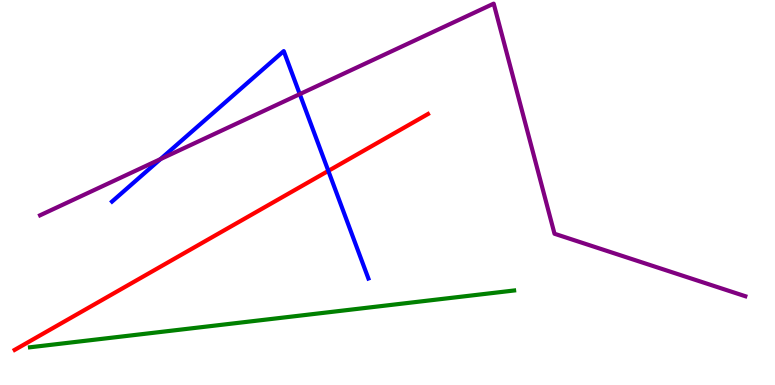[{'lines': ['blue', 'red'], 'intersections': [{'x': 4.24, 'y': 5.56}]}, {'lines': ['green', 'red'], 'intersections': []}, {'lines': ['purple', 'red'], 'intersections': []}, {'lines': ['blue', 'green'], 'intersections': []}, {'lines': ['blue', 'purple'], 'intersections': [{'x': 2.07, 'y': 5.87}, {'x': 3.87, 'y': 7.56}]}, {'lines': ['green', 'purple'], 'intersections': []}]